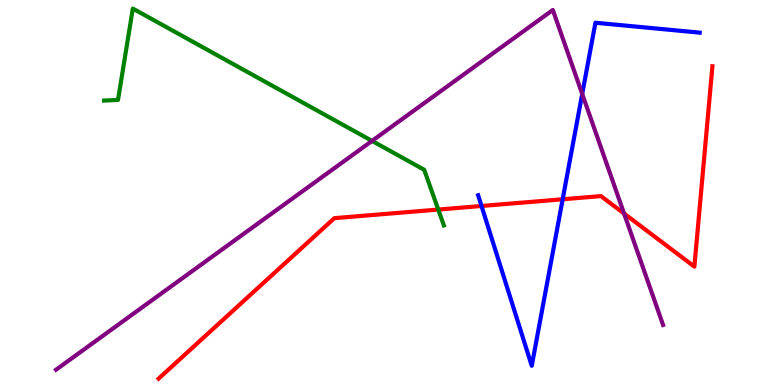[{'lines': ['blue', 'red'], 'intersections': [{'x': 6.21, 'y': 4.65}, {'x': 7.26, 'y': 4.82}]}, {'lines': ['green', 'red'], 'intersections': [{'x': 5.66, 'y': 4.56}]}, {'lines': ['purple', 'red'], 'intersections': [{'x': 8.05, 'y': 4.45}]}, {'lines': ['blue', 'green'], 'intersections': []}, {'lines': ['blue', 'purple'], 'intersections': [{'x': 7.51, 'y': 7.56}]}, {'lines': ['green', 'purple'], 'intersections': [{'x': 4.8, 'y': 6.34}]}]